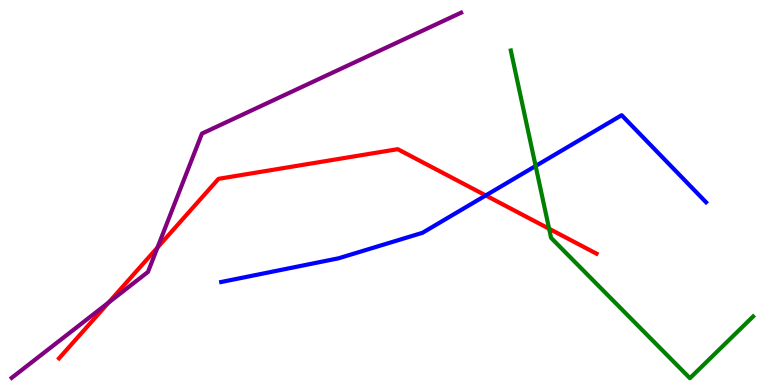[{'lines': ['blue', 'red'], 'intersections': [{'x': 6.27, 'y': 4.92}]}, {'lines': ['green', 'red'], 'intersections': [{'x': 7.09, 'y': 4.06}]}, {'lines': ['purple', 'red'], 'intersections': [{'x': 1.4, 'y': 2.14}, {'x': 2.03, 'y': 3.57}]}, {'lines': ['blue', 'green'], 'intersections': [{'x': 6.91, 'y': 5.69}]}, {'lines': ['blue', 'purple'], 'intersections': []}, {'lines': ['green', 'purple'], 'intersections': []}]